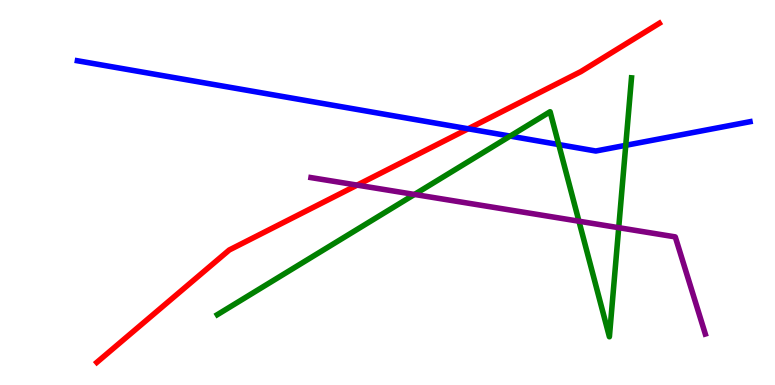[{'lines': ['blue', 'red'], 'intersections': [{'x': 6.04, 'y': 6.65}]}, {'lines': ['green', 'red'], 'intersections': []}, {'lines': ['purple', 'red'], 'intersections': [{'x': 4.61, 'y': 5.19}]}, {'lines': ['blue', 'green'], 'intersections': [{'x': 6.58, 'y': 6.46}, {'x': 7.21, 'y': 6.25}, {'x': 8.07, 'y': 6.23}]}, {'lines': ['blue', 'purple'], 'intersections': []}, {'lines': ['green', 'purple'], 'intersections': [{'x': 5.35, 'y': 4.95}, {'x': 7.47, 'y': 4.25}, {'x': 7.98, 'y': 4.09}]}]